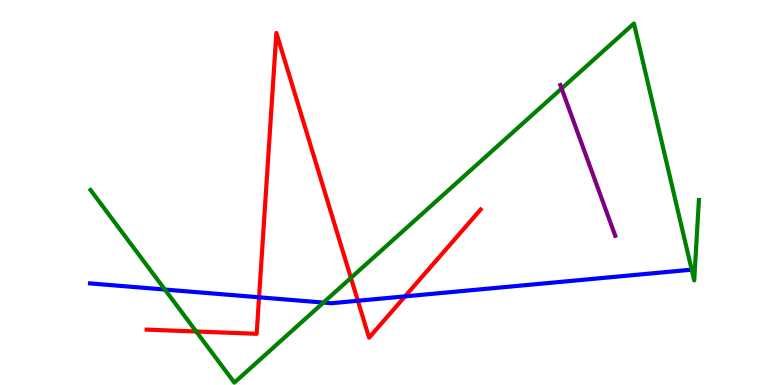[{'lines': ['blue', 'red'], 'intersections': [{'x': 3.34, 'y': 2.28}, {'x': 4.62, 'y': 2.19}, {'x': 5.23, 'y': 2.3}]}, {'lines': ['green', 'red'], 'intersections': [{'x': 2.53, 'y': 1.39}, {'x': 4.53, 'y': 2.78}]}, {'lines': ['purple', 'red'], 'intersections': []}, {'lines': ['blue', 'green'], 'intersections': [{'x': 2.13, 'y': 2.48}, {'x': 4.17, 'y': 2.14}]}, {'lines': ['blue', 'purple'], 'intersections': []}, {'lines': ['green', 'purple'], 'intersections': [{'x': 7.25, 'y': 7.7}]}]